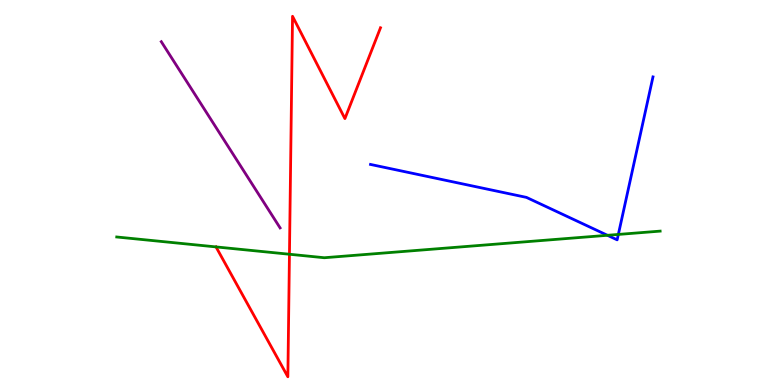[{'lines': ['blue', 'red'], 'intersections': []}, {'lines': ['green', 'red'], 'intersections': [{'x': 2.79, 'y': 3.59}, {'x': 3.73, 'y': 3.4}]}, {'lines': ['purple', 'red'], 'intersections': []}, {'lines': ['blue', 'green'], 'intersections': [{'x': 7.84, 'y': 3.89}, {'x': 7.98, 'y': 3.91}]}, {'lines': ['blue', 'purple'], 'intersections': []}, {'lines': ['green', 'purple'], 'intersections': []}]